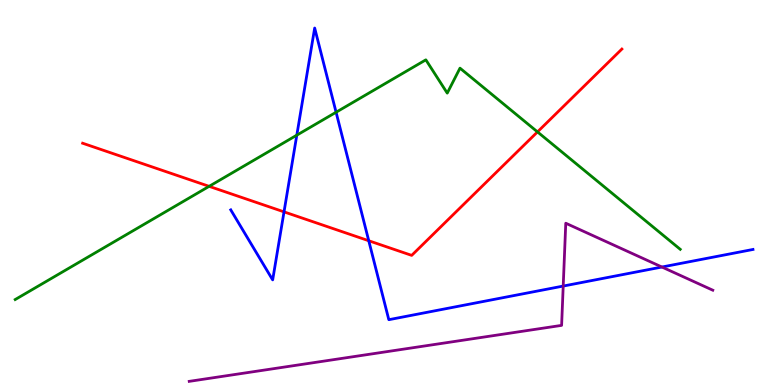[{'lines': ['blue', 'red'], 'intersections': [{'x': 3.66, 'y': 4.5}, {'x': 4.76, 'y': 3.75}]}, {'lines': ['green', 'red'], 'intersections': [{'x': 2.7, 'y': 5.16}, {'x': 6.94, 'y': 6.57}]}, {'lines': ['purple', 'red'], 'intersections': []}, {'lines': ['blue', 'green'], 'intersections': [{'x': 3.83, 'y': 6.49}, {'x': 4.34, 'y': 7.08}]}, {'lines': ['blue', 'purple'], 'intersections': [{'x': 7.27, 'y': 2.57}, {'x': 8.54, 'y': 3.06}]}, {'lines': ['green', 'purple'], 'intersections': []}]